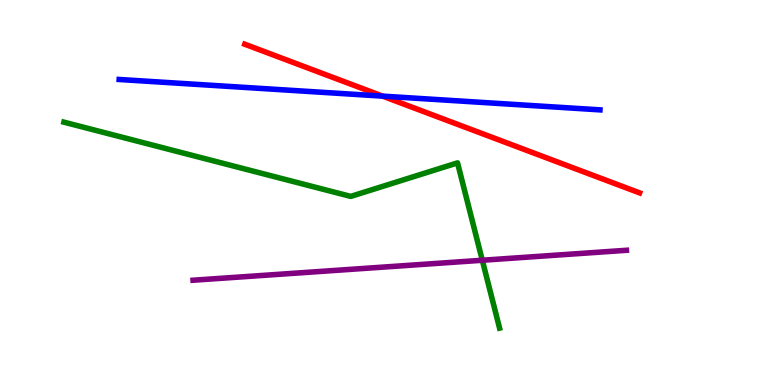[{'lines': ['blue', 'red'], 'intersections': [{'x': 4.94, 'y': 7.5}]}, {'lines': ['green', 'red'], 'intersections': []}, {'lines': ['purple', 'red'], 'intersections': []}, {'lines': ['blue', 'green'], 'intersections': []}, {'lines': ['blue', 'purple'], 'intersections': []}, {'lines': ['green', 'purple'], 'intersections': [{'x': 6.22, 'y': 3.24}]}]